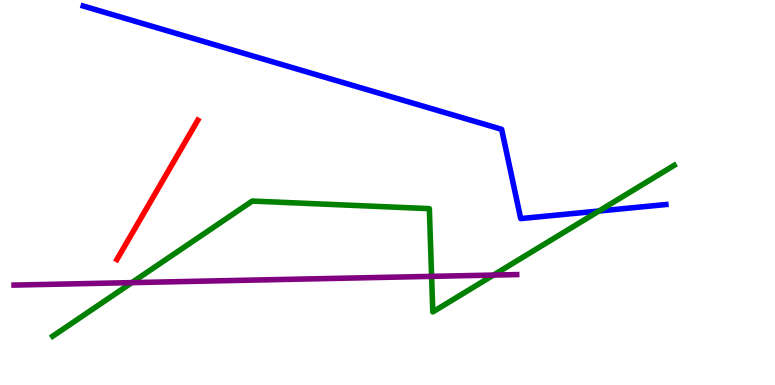[{'lines': ['blue', 'red'], 'intersections': []}, {'lines': ['green', 'red'], 'intersections': []}, {'lines': ['purple', 'red'], 'intersections': []}, {'lines': ['blue', 'green'], 'intersections': [{'x': 7.73, 'y': 4.52}]}, {'lines': ['blue', 'purple'], 'intersections': []}, {'lines': ['green', 'purple'], 'intersections': [{'x': 1.7, 'y': 2.66}, {'x': 5.57, 'y': 2.82}, {'x': 6.37, 'y': 2.86}]}]